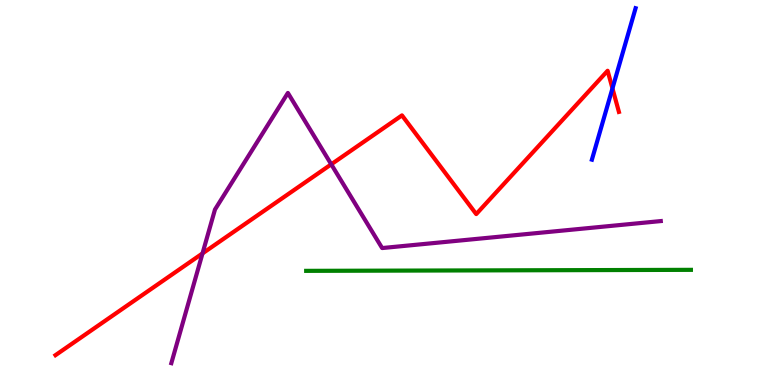[{'lines': ['blue', 'red'], 'intersections': [{'x': 7.9, 'y': 7.7}]}, {'lines': ['green', 'red'], 'intersections': []}, {'lines': ['purple', 'red'], 'intersections': [{'x': 2.61, 'y': 3.42}, {'x': 4.27, 'y': 5.73}]}, {'lines': ['blue', 'green'], 'intersections': []}, {'lines': ['blue', 'purple'], 'intersections': []}, {'lines': ['green', 'purple'], 'intersections': []}]